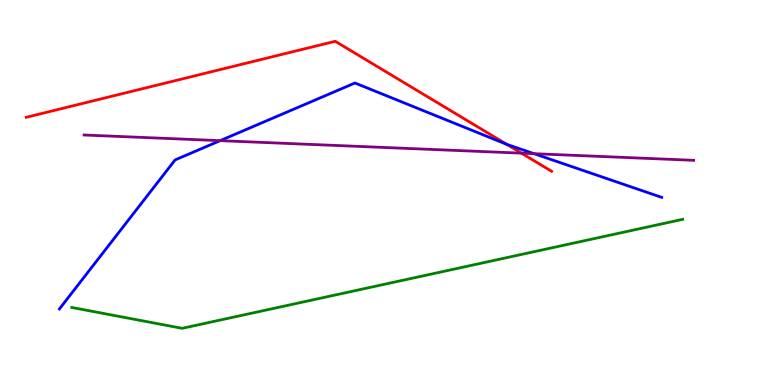[{'lines': ['blue', 'red'], 'intersections': [{'x': 6.54, 'y': 6.25}]}, {'lines': ['green', 'red'], 'intersections': []}, {'lines': ['purple', 'red'], 'intersections': [{'x': 6.73, 'y': 6.02}]}, {'lines': ['blue', 'green'], 'intersections': []}, {'lines': ['blue', 'purple'], 'intersections': [{'x': 2.84, 'y': 6.35}, {'x': 6.89, 'y': 6.01}]}, {'lines': ['green', 'purple'], 'intersections': []}]